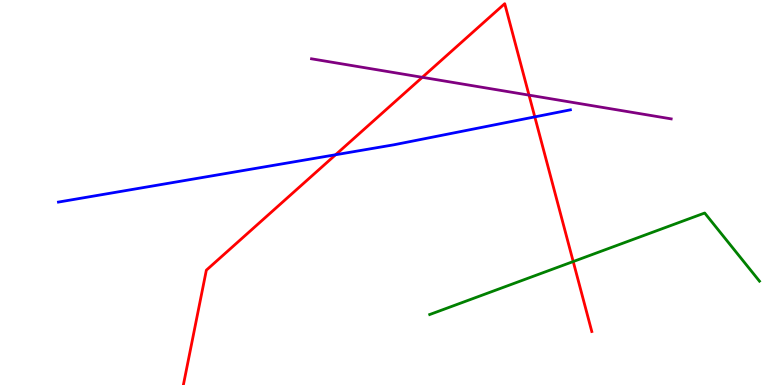[{'lines': ['blue', 'red'], 'intersections': [{'x': 4.33, 'y': 5.98}, {'x': 6.9, 'y': 6.96}]}, {'lines': ['green', 'red'], 'intersections': [{'x': 7.4, 'y': 3.21}]}, {'lines': ['purple', 'red'], 'intersections': [{'x': 5.45, 'y': 7.99}, {'x': 6.83, 'y': 7.53}]}, {'lines': ['blue', 'green'], 'intersections': []}, {'lines': ['blue', 'purple'], 'intersections': []}, {'lines': ['green', 'purple'], 'intersections': []}]